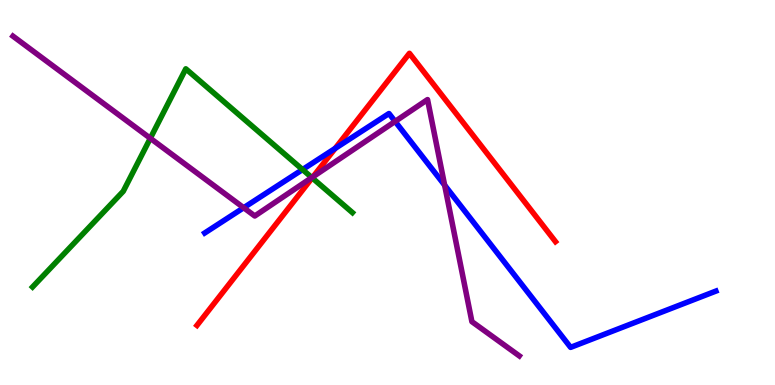[{'lines': ['blue', 'red'], 'intersections': [{'x': 4.32, 'y': 6.14}]}, {'lines': ['green', 'red'], 'intersections': [{'x': 4.03, 'y': 5.38}]}, {'lines': ['purple', 'red'], 'intersections': [{'x': 4.04, 'y': 5.41}]}, {'lines': ['blue', 'green'], 'intersections': [{'x': 3.9, 'y': 5.6}]}, {'lines': ['blue', 'purple'], 'intersections': [{'x': 3.14, 'y': 4.6}, {'x': 5.1, 'y': 6.85}, {'x': 5.74, 'y': 5.19}]}, {'lines': ['green', 'purple'], 'intersections': [{'x': 1.94, 'y': 6.41}, {'x': 4.02, 'y': 5.39}]}]